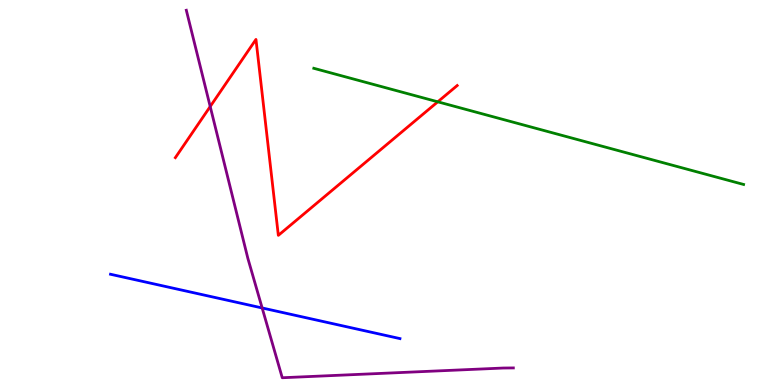[{'lines': ['blue', 'red'], 'intersections': []}, {'lines': ['green', 'red'], 'intersections': [{'x': 5.65, 'y': 7.36}]}, {'lines': ['purple', 'red'], 'intersections': [{'x': 2.71, 'y': 7.23}]}, {'lines': ['blue', 'green'], 'intersections': []}, {'lines': ['blue', 'purple'], 'intersections': [{'x': 3.38, 'y': 2.0}]}, {'lines': ['green', 'purple'], 'intersections': []}]